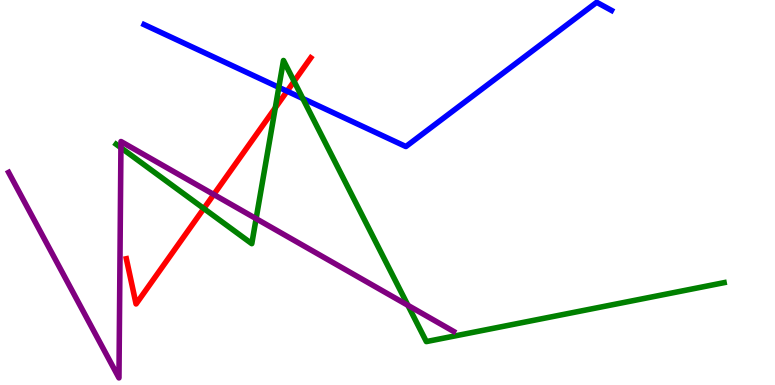[{'lines': ['blue', 'red'], 'intersections': [{'x': 3.7, 'y': 7.63}]}, {'lines': ['green', 'red'], 'intersections': [{'x': 2.63, 'y': 4.58}, {'x': 3.55, 'y': 7.2}, {'x': 3.79, 'y': 7.89}]}, {'lines': ['purple', 'red'], 'intersections': [{'x': 2.76, 'y': 4.95}]}, {'lines': ['blue', 'green'], 'intersections': [{'x': 3.6, 'y': 7.73}, {'x': 3.91, 'y': 7.44}]}, {'lines': ['blue', 'purple'], 'intersections': []}, {'lines': ['green', 'purple'], 'intersections': [{'x': 1.56, 'y': 6.16}, {'x': 3.3, 'y': 4.32}, {'x': 5.26, 'y': 2.07}]}]